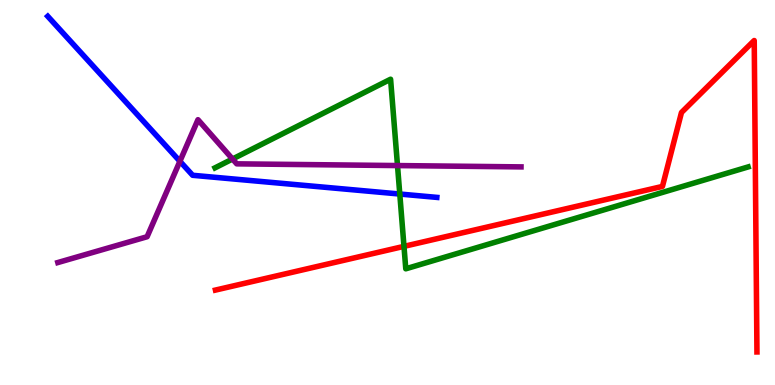[{'lines': ['blue', 'red'], 'intersections': []}, {'lines': ['green', 'red'], 'intersections': [{'x': 5.21, 'y': 3.6}]}, {'lines': ['purple', 'red'], 'intersections': []}, {'lines': ['blue', 'green'], 'intersections': [{'x': 5.16, 'y': 4.96}]}, {'lines': ['blue', 'purple'], 'intersections': [{'x': 2.32, 'y': 5.81}]}, {'lines': ['green', 'purple'], 'intersections': [{'x': 3.0, 'y': 5.87}, {'x': 5.13, 'y': 5.7}]}]